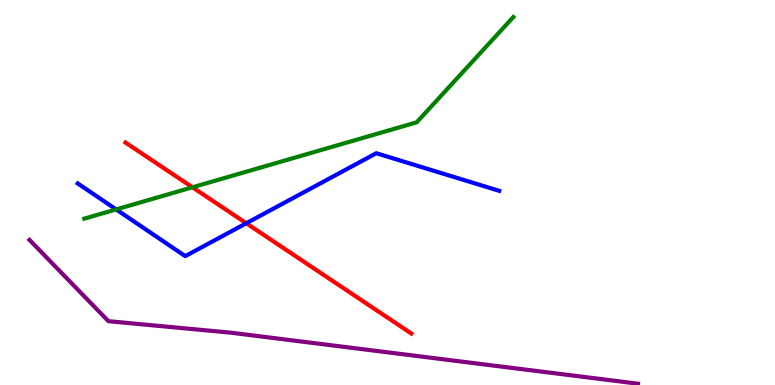[{'lines': ['blue', 'red'], 'intersections': [{'x': 3.18, 'y': 4.2}]}, {'lines': ['green', 'red'], 'intersections': [{'x': 2.48, 'y': 5.14}]}, {'lines': ['purple', 'red'], 'intersections': []}, {'lines': ['blue', 'green'], 'intersections': [{'x': 1.5, 'y': 4.56}]}, {'lines': ['blue', 'purple'], 'intersections': []}, {'lines': ['green', 'purple'], 'intersections': []}]